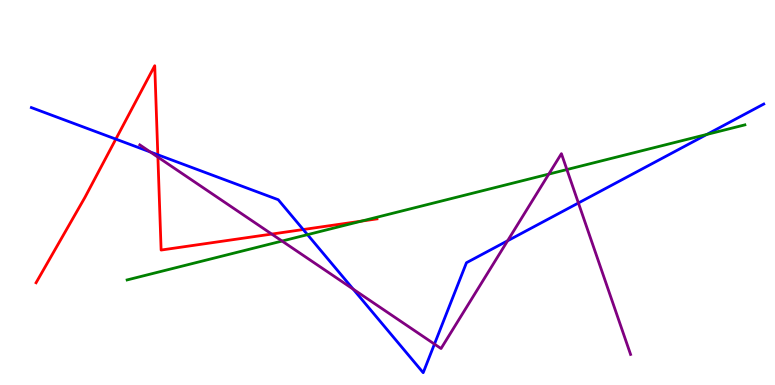[{'lines': ['blue', 'red'], 'intersections': [{'x': 1.49, 'y': 6.39}, {'x': 2.04, 'y': 5.98}, {'x': 3.91, 'y': 4.04}]}, {'lines': ['green', 'red'], 'intersections': [{'x': 4.66, 'y': 4.26}]}, {'lines': ['purple', 'red'], 'intersections': [{'x': 2.04, 'y': 5.92}, {'x': 3.51, 'y': 3.92}]}, {'lines': ['blue', 'green'], 'intersections': [{'x': 3.97, 'y': 3.91}, {'x': 9.12, 'y': 6.51}]}, {'lines': ['blue', 'purple'], 'intersections': [{'x': 1.94, 'y': 6.05}, {'x': 4.56, 'y': 2.49}, {'x': 5.61, 'y': 1.06}, {'x': 6.55, 'y': 3.75}, {'x': 7.46, 'y': 4.73}]}, {'lines': ['green', 'purple'], 'intersections': [{'x': 3.64, 'y': 3.74}, {'x': 7.08, 'y': 5.48}, {'x': 7.31, 'y': 5.6}]}]